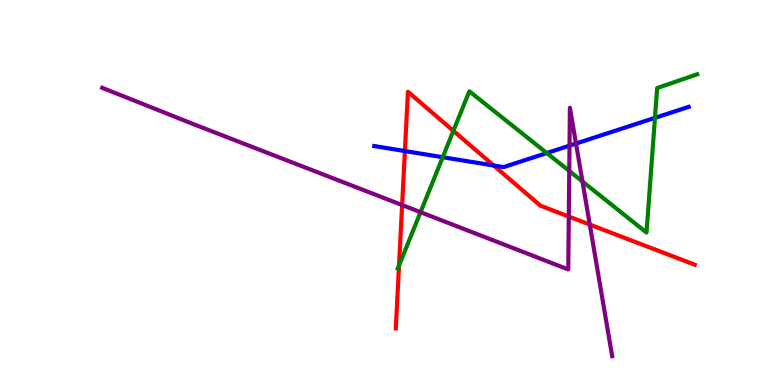[{'lines': ['blue', 'red'], 'intersections': [{'x': 5.22, 'y': 6.08}, {'x': 6.37, 'y': 5.7}]}, {'lines': ['green', 'red'], 'intersections': [{'x': 5.15, 'y': 3.1}, {'x': 5.85, 'y': 6.6}]}, {'lines': ['purple', 'red'], 'intersections': [{'x': 5.19, 'y': 4.67}, {'x': 7.34, 'y': 4.38}, {'x': 7.61, 'y': 4.17}]}, {'lines': ['blue', 'green'], 'intersections': [{'x': 5.71, 'y': 5.92}, {'x': 7.06, 'y': 6.02}, {'x': 8.45, 'y': 6.94}]}, {'lines': ['blue', 'purple'], 'intersections': [{'x': 7.35, 'y': 6.22}, {'x': 7.43, 'y': 6.27}]}, {'lines': ['green', 'purple'], 'intersections': [{'x': 5.43, 'y': 4.49}, {'x': 7.35, 'y': 5.56}, {'x': 7.52, 'y': 5.29}]}]